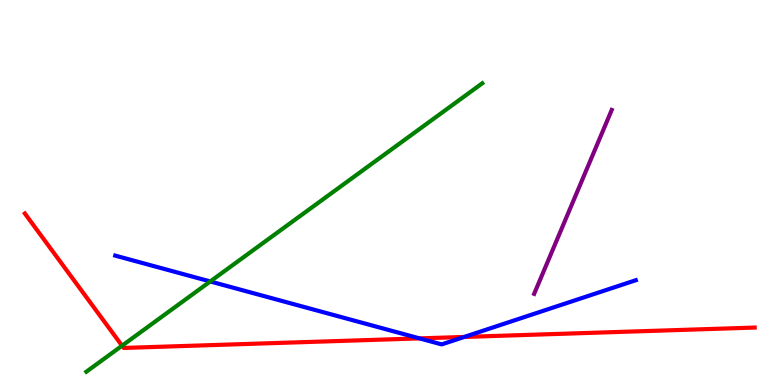[{'lines': ['blue', 'red'], 'intersections': [{'x': 5.41, 'y': 1.21}, {'x': 5.99, 'y': 1.25}]}, {'lines': ['green', 'red'], 'intersections': [{'x': 1.57, 'y': 1.02}]}, {'lines': ['purple', 'red'], 'intersections': []}, {'lines': ['blue', 'green'], 'intersections': [{'x': 2.71, 'y': 2.69}]}, {'lines': ['blue', 'purple'], 'intersections': []}, {'lines': ['green', 'purple'], 'intersections': []}]